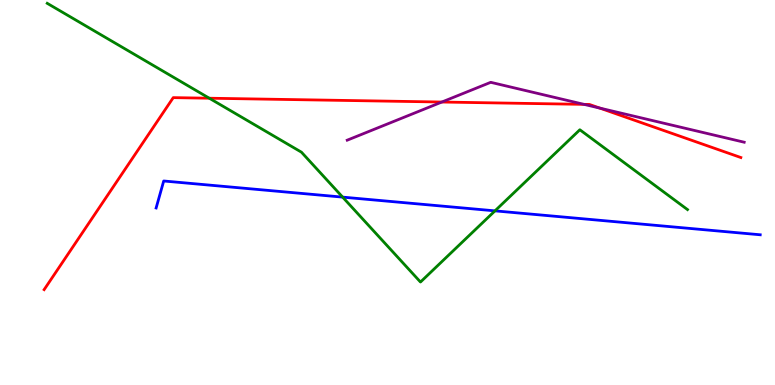[{'lines': ['blue', 'red'], 'intersections': []}, {'lines': ['green', 'red'], 'intersections': [{'x': 2.7, 'y': 7.45}]}, {'lines': ['purple', 'red'], 'intersections': [{'x': 5.7, 'y': 7.35}, {'x': 7.54, 'y': 7.29}, {'x': 7.74, 'y': 7.19}]}, {'lines': ['blue', 'green'], 'intersections': [{'x': 4.42, 'y': 4.88}, {'x': 6.39, 'y': 4.52}]}, {'lines': ['blue', 'purple'], 'intersections': []}, {'lines': ['green', 'purple'], 'intersections': []}]